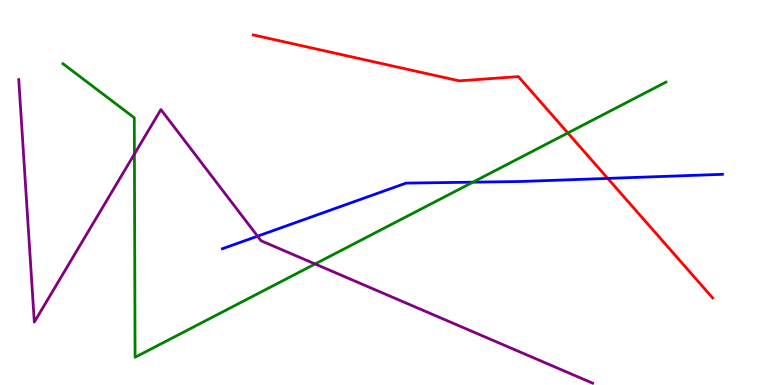[{'lines': ['blue', 'red'], 'intersections': [{'x': 7.84, 'y': 5.37}]}, {'lines': ['green', 'red'], 'intersections': [{'x': 7.33, 'y': 6.55}]}, {'lines': ['purple', 'red'], 'intersections': []}, {'lines': ['blue', 'green'], 'intersections': [{'x': 6.1, 'y': 5.27}]}, {'lines': ['blue', 'purple'], 'intersections': [{'x': 3.32, 'y': 3.87}]}, {'lines': ['green', 'purple'], 'intersections': [{'x': 1.73, 'y': 6.0}, {'x': 4.07, 'y': 3.14}]}]